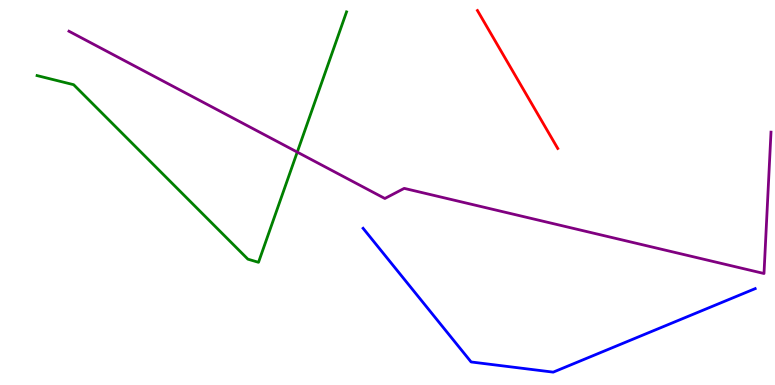[{'lines': ['blue', 'red'], 'intersections': []}, {'lines': ['green', 'red'], 'intersections': []}, {'lines': ['purple', 'red'], 'intersections': []}, {'lines': ['blue', 'green'], 'intersections': []}, {'lines': ['blue', 'purple'], 'intersections': []}, {'lines': ['green', 'purple'], 'intersections': [{'x': 3.84, 'y': 6.05}]}]